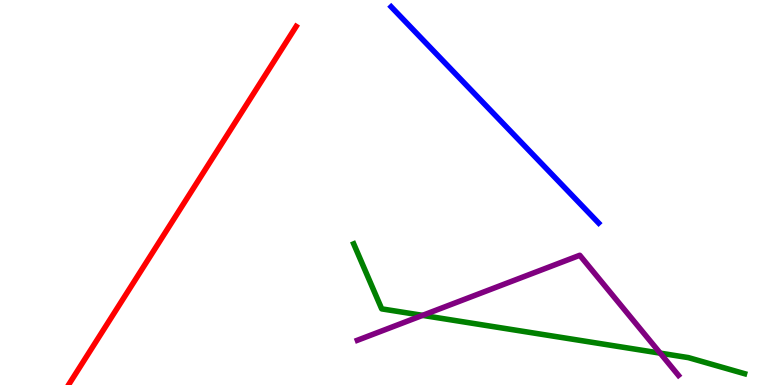[{'lines': ['blue', 'red'], 'intersections': []}, {'lines': ['green', 'red'], 'intersections': []}, {'lines': ['purple', 'red'], 'intersections': []}, {'lines': ['blue', 'green'], 'intersections': []}, {'lines': ['blue', 'purple'], 'intersections': []}, {'lines': ['green', 'purple'], 'intersections': [{'x': 5.45, 'y': 1.81}, {'x': 8.52, 'y': 0.828}]}]